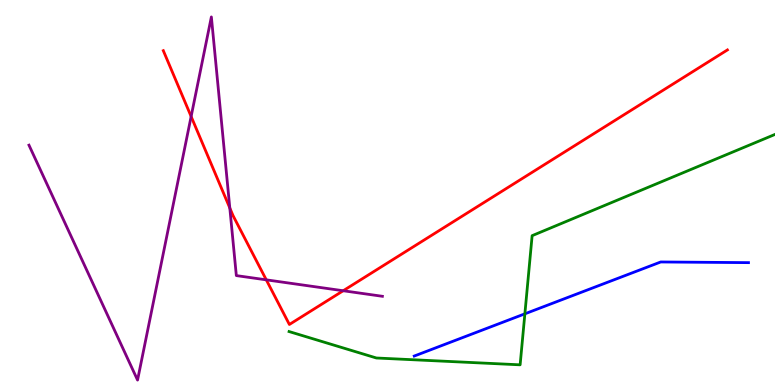[{'lines': ['blue', 'red'], 'intersections': []}, {'lines': ['green', 'red'], 'intersections': []}, {'lines': ['purple', 'red'], 'intersections': [{'x': 2.47, 'y': 6.97}, {'x': 2.97, 'y': 4.6}, {'x': 3.44, 'y': 2.73}, {'x': 4.43, 'y': 2.45}]}, {'lines': ['blue', 'green'], 'intersections': [{'x': 6.77, 'y': 1.85}]}, {'lines': ['blue', 'purple'], 'intersections': []}, {'lines': ['green', 'purple'], 'intersections': []}]